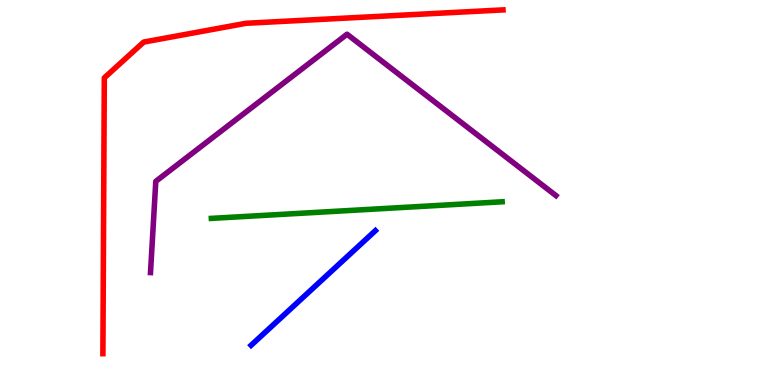[{'lines': ['blue', 'red'], 'intersections': []}, {'lines': ['green', 'red'], 'intersections': []}, {'lines': ['purple', 'red'], 'intersections': []}, {'lines': ['blue', 'green'], 'intersections': []}, {'lines': ['blue', 'purple'], 'intersections': []}, {'lines': ['green', 'purple'], 'intersections': []}]